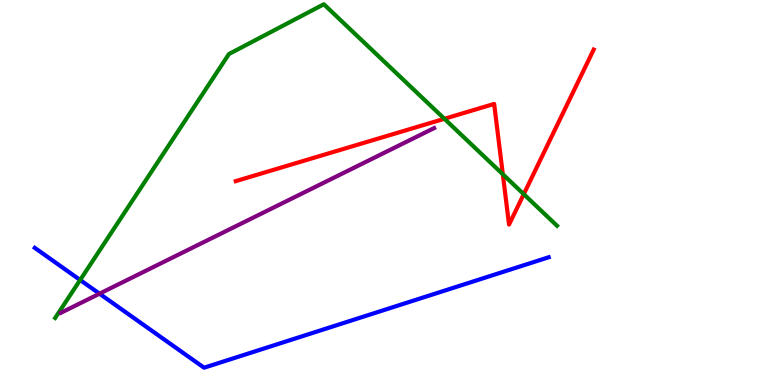[{'lines': ['blue', 'red'], 'intersections': []}, {'lines': ['green', 'red'], 'intersections': [{'x': 5.73, 'y': 6.91}, {'x': 6.49, 'y': 5.47}, {'x': 6.76, 'y': 4.96}]}, {'lines': ['purple', 'red'], 'intersections': []}, {'lines': ['blue', 'green'], 'intersections': [{'x': 1.03, 'y': 2.73}]}, {'lines': ['blue', 'purple'], 'intersections': [{'x': 1.28, 'y': 2.37}]}, {'lines': ['green', 'purple'], 'intersections': []}]